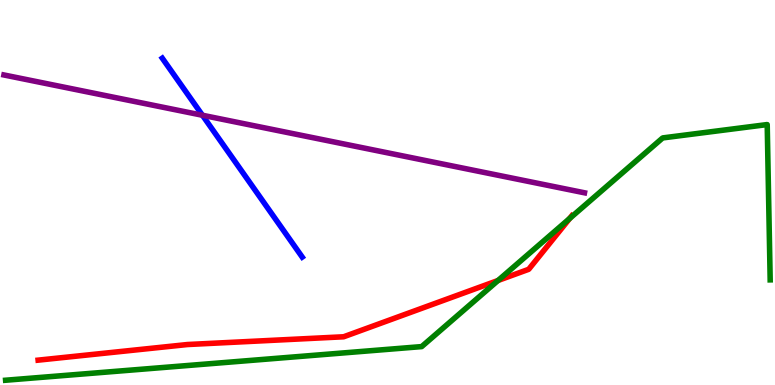[{'lines': ['blue', 'red'], 'intersections': []}, {'lines': ['green', 'red'], 'intersections': [{'x': 6.43, 'y': 2.71}, {'x': 7.35, 'y': 4.33}]}, {'lines': ['purple', 'red'], 'intersections': []}, {'lines': ['blue', 'green'], 'intersections': []}, {'lines': ['blue', 'purple'], 'intersections': [{'x': 2.61, 'y': 7.01}]}, {'lines': ['green', 'purple'], 'intersections': []}]